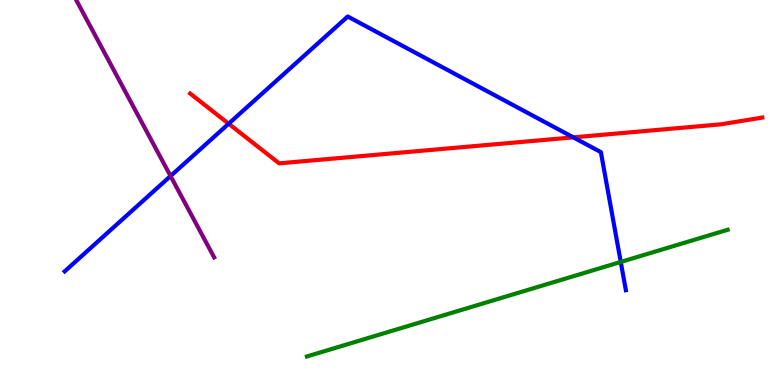[{'lines': ['blue', 'red'], 'intersections': [{'x': 2.95, 'y': 6.79}, {'x': 7.4, 'y': 6.43}]}, {'lines': ['green', 'red'], 'intersections': []}, {'lines': ['purple', 'red'], 'intersections': []}, {'lines': ['blue', 'green'], 'intersections': [{'x': 8.01, 'y': 3.2}]}, {'lines': ['blue', 'purple'], 'intersections': [{'x': 2.2, 'y': 5.43}]}, {'lines': ['green', 'purple'], 'intersections': []}]